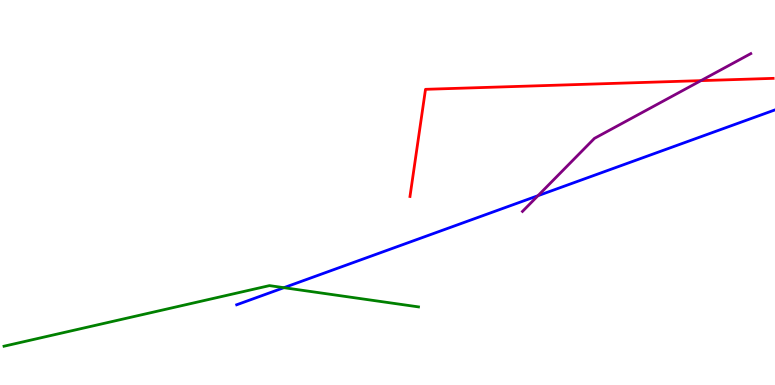[{'lines': ['blue', 'red'], 'intersections': []}, {'lines': ['green', 'red'], 'intersections': []}, {'lines': ['purple', 'red'], 'intersections': [{'x': 9.04, 'y': 7.91}]}, {'lines': ['blue', 'green'], 'intersections': [{'x': 3.66, 'y': 2.53}]}, {'lines': ['blue', 'purple'], 'intersections': [{'x': 6.94, 'y': 4.92}]}, {'lines': ['green', 'purple'], 'intersections': []}]